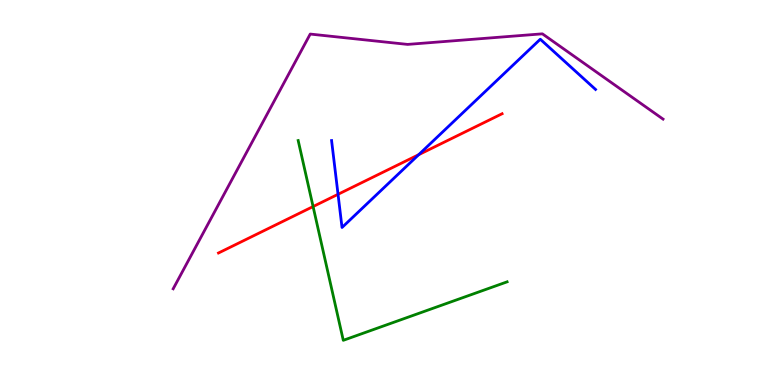[{'lines': ['blue', 'red'], 'intersections': [{'x': 4.36, 'y': 4.95}, {'x': 5.4, 'y': 5.98}]}, {'lines': ['green', 'red'], 'intersections': [{'x': 4.04, 'y': 4.64}]}, {'lines': ['purple', 'red'], 'intersections': []}, {'lines': ['blue', 'green'], 'intersections': []}, {'lines': ['blue', 'purple'], 'intersections': []}, {'lines': ['green', 'purple'], 'intersections': []}]